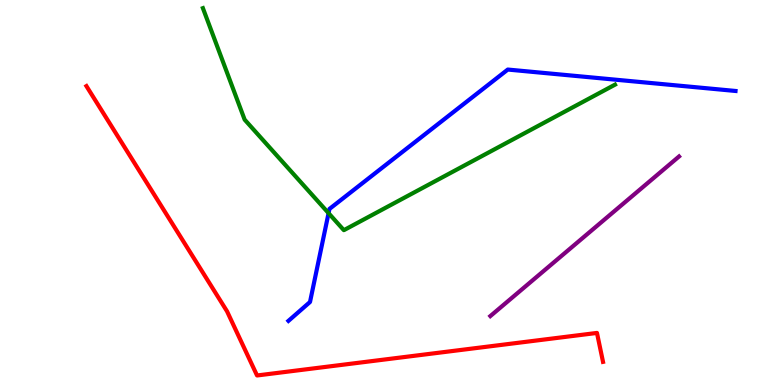[{'lines': ['blue', 'red'], 'intersections': []}, {'lines': ['green', 'red'], 'intersections': []}, {'lines': ['purple', 'red'], 'intersections': []}, {'lines': ['blue', 'green'], 'intersections': [{'x': 4.24, 'y': 4.46}]}, {'lines': ['blue', 'purple'], 'intersections': []}, {'lines': ['green', 'purple'], 'intersections': []}]